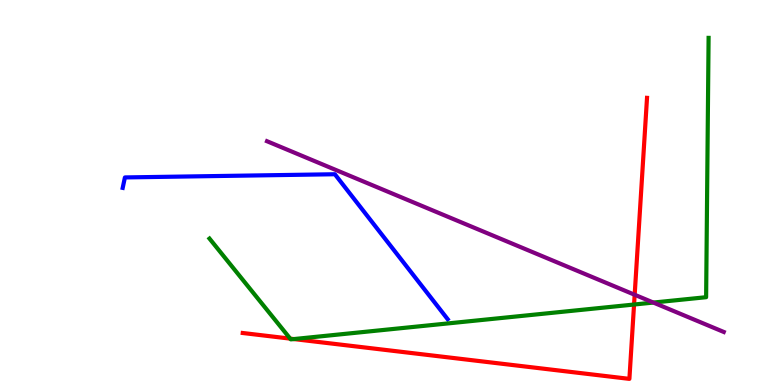[{'lines': ['blue', 'red'], 'intersections': []}, {'lines': ['green', 'red'], 'intersections': [{'x': 3.74, 'y': 1.2}, {'x': 3.79, 'y': 1.19}, {'x': 8.18, 'y': 2.09}]}, {'lines': ['purple', 'red'], 'intersections': [{'x': 8.19, 'y': 2.34}]}, {'lines': ['blue', 'green'], 'intersections': []}, {'lines': ['blue', 'purple'], 'intersections': []}, {'lines': ['green', 'purple'], 'intersections': [{'x': 8.43, 'y': 2.14}]}]